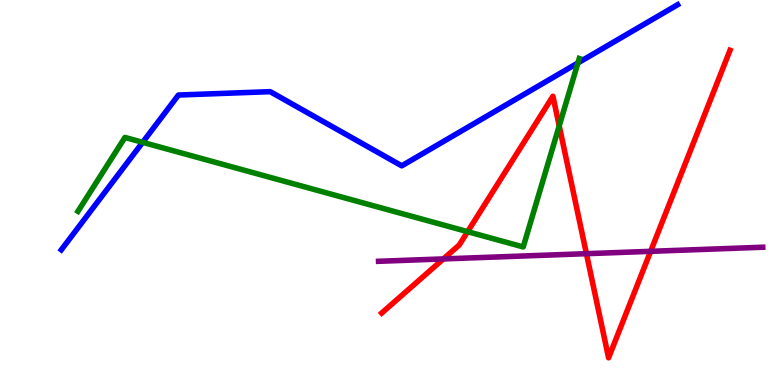[{'lines': ['blue', 'red'], 'intersections': []}, {'lines': ['green', 'red'], 'intersections': [{'x': 6.03, 'y': 3.98}, {'x': 7.22, 'y': 6.73}]}, {'lines': ['purple', 'red'], 'intersections': [{'x': 5.72, 'y': 3.27}, {'x': 7.57, 'y': 3.41}, {'x': 8.4, 'y': 3.47}]}, {'lines': ['blue', 'green'], 'intersections': [{'x': 1.84, 'y': 6.3}, {'x': 7.46, 'y': 8.37}]}, {'lines': ['blue', 'purple'], 'intersections': []}, {'lines': ['green', 'purple'], 'intersections': []}]